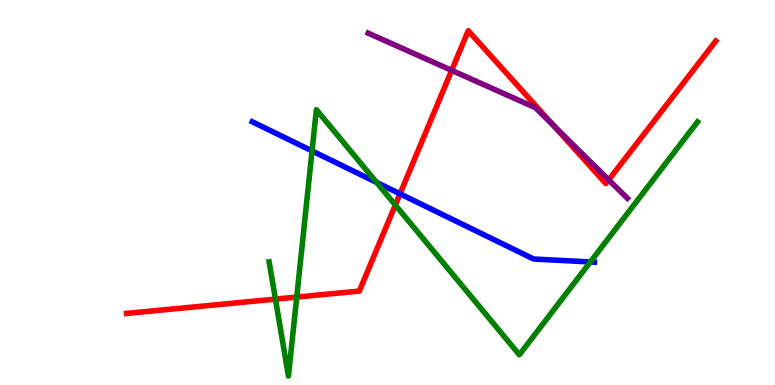[{'lines': ['blue', 'red'], 'intersections': [{'x': 5.16, 'y': 4.97}]}, {'lines': ['green', 'red'], 'intersections': [{'x': 3.55, 'y': 2.23}, {'x': 3.83, 'y': 2.28}, {'x': 5.1, 'y': 4.67}]}, {'lines': ['purple', 'red'], 'intersections': [{'x': 5.83, 'y': 8.17}, {'x': 7.14, 'y': 6.74}, {'x': 7.85, 'y': 5.33}]}, {'lines': ['blue', 'green'], 'intersections': [{'x': 4.03, 'y': 6.08}, {'x': 4.86, 'y': 5.26}, {'x': 7.62, 'y': 3.2}]}, {'lines': ['blue', 'purple'], 'intersections': []}, {'lines': ['green', 'purple'], 'intersections': []}]